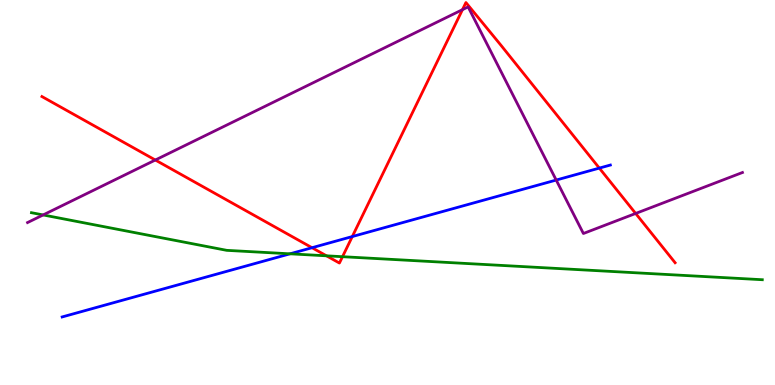[{'lines': ['blue', 'red'], 'intersections': [{'x': 4.03, 'y': 3.57}, {'x': 4.55, 'y': 3.86}, {'x': 7.73, 'y': 5.63}]}, {'lines': ['green', 'red'], 'intersections': [{'x': 4.21, 'y': 3.36}, {'x': 4.42, 'y': 3.33}]}, {'lines': ['purple', 'red'], 'intersections': [{'x': 2.0, 'y': 5.84}, {'x': 5.97, 'y': 9.75}, {'x': 8.2, 'y': 4.46}]}, {'lines': ['blue', 'green'], 'intersections': [{'x': 3.74, 'y': 3.41}]}, {'lines': ['blue', 'purple'], 'intersections': [{'x': 7.18, 'y': 5.32}]}, {'lines': ['green', 'purple'], 'intersections': [{'x': 0.556, 'y': 4.42}]}]